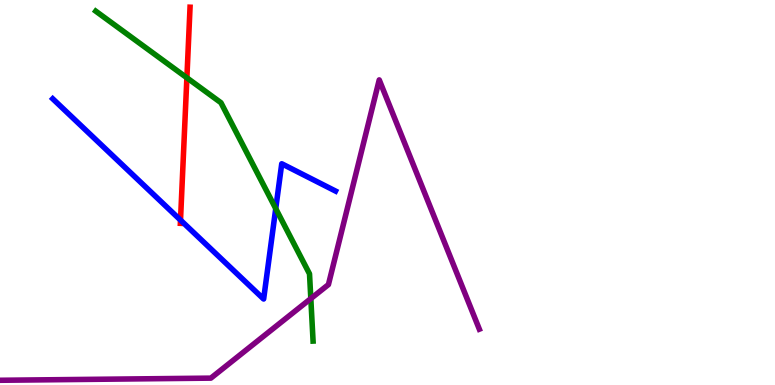[{'lines': ['blue', 'red'], 'intersections': [{'x': 2.33, 'y': 4.28}]}, {'lines': ['green', 'red'], 'intersections': [{'x': 2.41, 'y': 7.98}]}, {'lines': ['purple', 'red'], 'intersections': []}, {'lines': ['blue', 'green'], 'intersections': [{'x': 3.56, 'y': 4.58}]}, {'lines': ['blue', 'purple'], 'intersections': []}, {'lines': ['green', 'purple'], 'intersections': [{'x': 4.01, 'y': 2.24}]}]